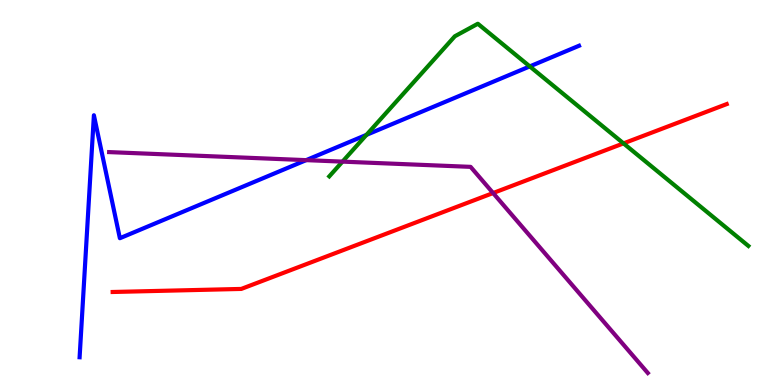[{'lines': ['blue', 'red'], 'intersections': []}, {'lines': ['green', 'red'], 'intersections': [{'x': 8.05, 'y': 6.28}]}, {'lines': ['purple', 'red'], 'intersections': [{'x': 6.36, 'y': 4.99}]}, {'lines': ['blue', 'green'], 'intersections': [{'x': 4.73, 'y': 6.5}, {'x': 6.84, 'y': 8.28}]}, {'lines': ['blue', 'purple'], 'intersections': [{'x': 3.95, 'y': 5.84}]}, {'lines': ['green', 'purple'], 'intersections': [{'x': 4.42, 'y': 5.8}]}]